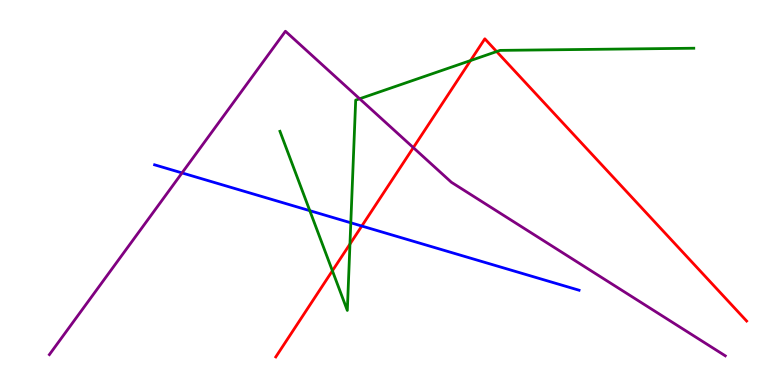[{'lines': ['blue', 'red'], 'intersections': [{'x': 4.67, 'y': 4.13}]}, {'lines': ['green', 'red'], 'intersections': [{'x': 4.29, 'y': 2.97}, {'x': 4.52, 'y': 3.66}, {'x': 6.07, 'y': 8.43}, {'x': 6.41, 'y': 8.66}]}, {'lines': ['purple', 'red'], 'intersections': [{'x': 5.33, 'y': 6.17}]}, {'lines': ['blue', 'green'], 'intersections': [{'x': 4.0, 'y': 4.53}, {'x': 4.53, 'y': 4.21}]}, {'lines': ['blue', 'purple'], 'intersections': [{'x': 2.35, 'y': 5.51}]}, {'lines': ['green', 'purple'], 'intersections': [{'x': 4.64, 'y': 7.43}]}]